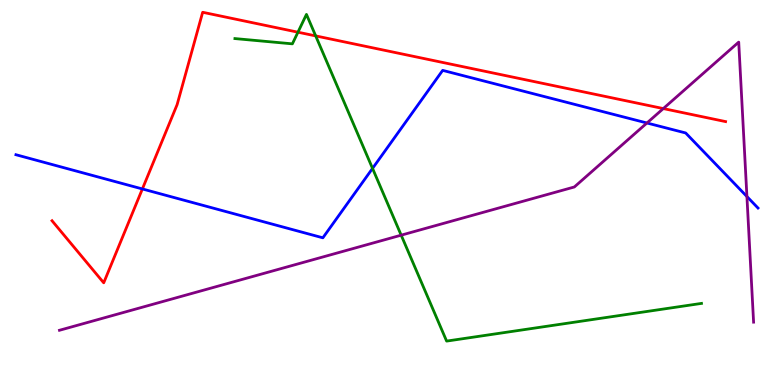[{'lines': ['blue', 'red'], 'intersections': [{'x': 1.84, 'y': 5.09}]}, {'lines': ['green', 'red'], 'intersections': [{'x': 3.84, 'y': 9.16}, {'x': 4.07, 'y': 9.07}]}, {'lines': ['purple', 'red'], 'intersections': [{'x': 8.56, 'y': 7.18}]}, {'lines': ['blue', 'green'], 'intersections': [{'x': 4.81, 'y': 5.63}]}, {'lines': ['blue', 'purple'], 'intersections': [{'x': 8.35, 'y': 6.81}, {'x': 9.64, 'y': 4.9}]}, {'lines': ['green', 'purple'], 'intersections': [{'x': 5.18, 'y': 3.89}]}]